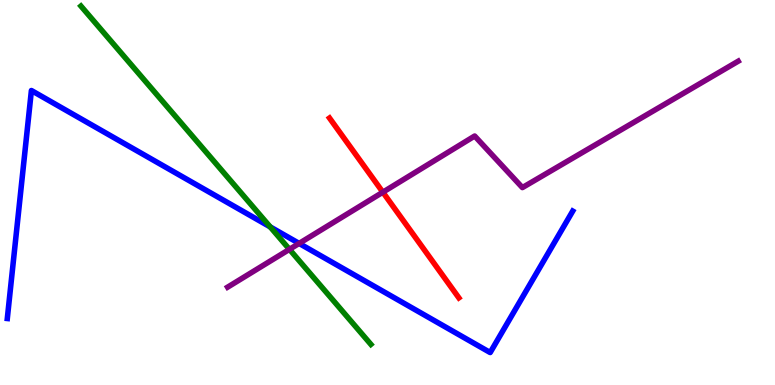[{'lines': ['blue', 'red'], 'intersections': []}, {'lines': ['green', 'red'], 'intersections': []}, {'lines': ['purple', 'red'], 'intersections': [{'x': 4.94, 'y': 5.01}]}, {'lines': ['blue', 'green'], 'intersections': [{'x': 3.49, 'y': 4.11}]}, {'lines': ['blue', 'purple'], 'intersections': [{'x': 3.86, 'y': 3.68}]}, {'lines': ['green', 'purple'], 'intersections': [{'x': 3.73, 'y': 3.52}]}]